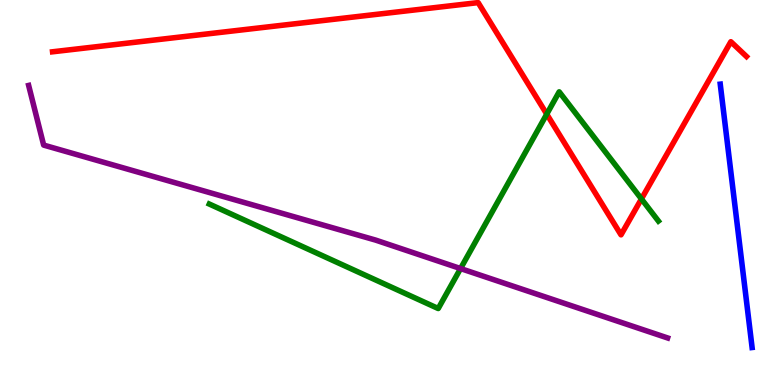[{'lines': ['blue', 'red'], 'intersections': []}, {'lines': ['green', 'red'], 'intersections': [{'x': 7.05, 'y': 7.04}, {'x': 8.28, 'y': 4.83}]}, {'lines': ['purple', 'red'], 'intersections': []}, {'lines': ['blue', 'green'], 'intersections': []}, {'lines': ['blue', 'purple'], 'intersections': []}, {'lines': ['green', 'purple'], 'intersections': [{'x': 5.94, 'y': 3.02}]}]